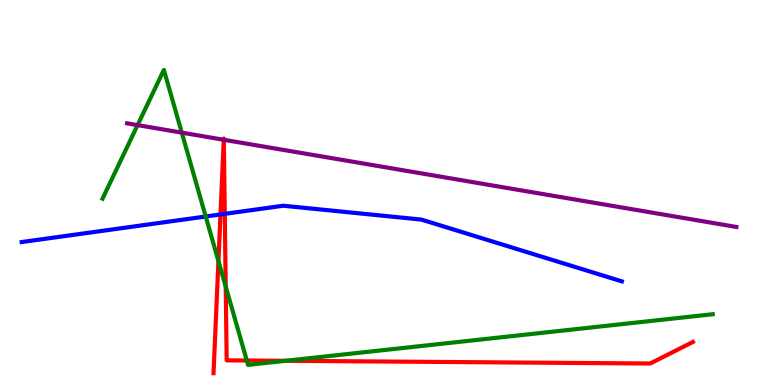[{'lines': ['blue', 'red'], 'intersections': [{'x': 2.84, 'y': 4.43}, {'x': 2.9, 'y': 4.45}]}, {'lines': ['green', 'red'], 'intersections': [{'x': 2.82, 'y': 3.22}, {'x': 2.91, 'y': 2.56}, {'x': 3.18, 'y': 0.636}, {'x': 3.69, 'y': 0.629}]}, {'lines': ['purple', 'red'], 'intersections': [{'x': 2.89, 'y': 6.37}, {'x': 2.89, 'y': 6.37}]}, {'lines': ['blue', 'green'], 'intersections': [{'x': 2.65, 'y': 4.38}]}, {'lines': ['blue', 'purple'], 'intersections': []}, {'lines': ['green', 'purple'], 'intersections': [{'x': 1.78, 'y': 6.75}, {'x': 2.35, 'y': 6.55}]}]